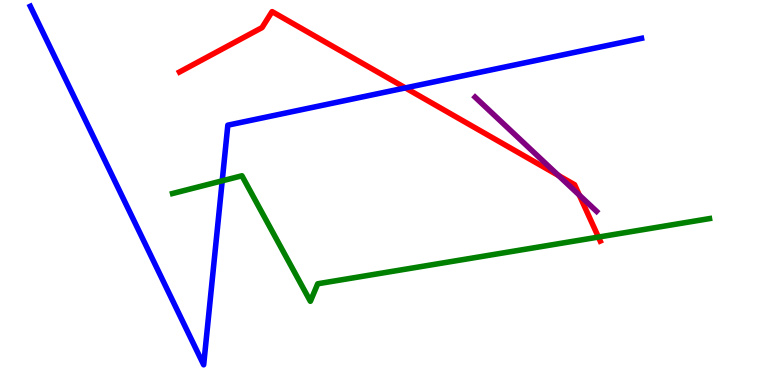[{'lines': ['blue', 'red'], 'intersections': [{'x': 5.23, 'y': 7.72}]}, {'lines': ['green', 'red'], 'intersections': [{'x': 7.72, 'y': 3.84}]}, {'lines': ['purple', 'red'], 'intersections': [{'x': 7.21, 'y': 5.44}, {'x': 7.47, 'y': 4.93}]}, {'lines': ['blue', 'green'], 'intersections': [{'x': 2.87, 'y': 5.3}]}, {'lines': ['blue', 'purple'], 'intersections': []}, {'lines': ['green', 'purple'], 'intersections': []}]